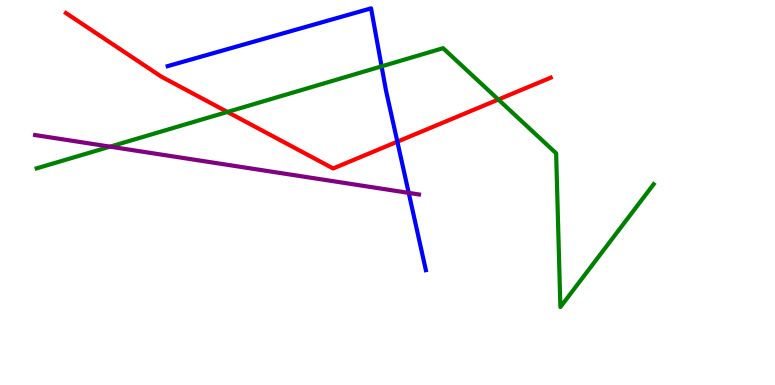[{'lines': ['blue', 'red'], 'intersections': [{'x': 5.13, 'y': 6.32}]}, {'lines': ['green', 'red'], 'intersections': [{'x': 2.93, 'y': 7.09}, {'x': 6.43, 'y': 7.41}]}, {'lines': ['purple', 'red'], 'intersections': []}, {'lines': ['blue', 'green'], 'intersections': [{'x': 4.92, 'y': 8.28}]}, {'lines': ['blue', 'purple'], 'intersections': [{'x': 5.27, 'y': 4.99}]}, {'lines': ['green', 'purple'], 'intersections': [{'x': 1.42, 'y': 6.19}]}]